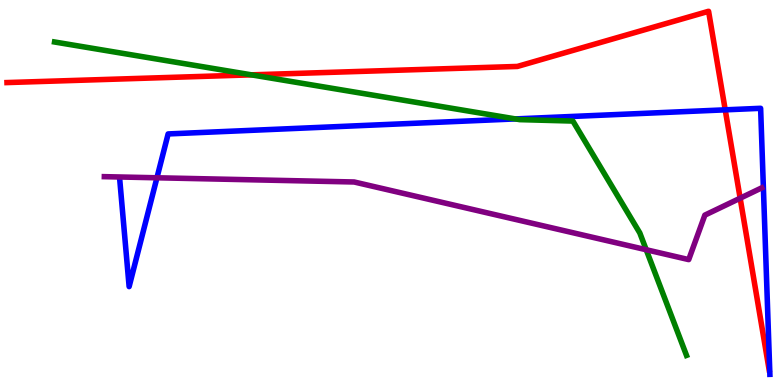[{'lines': ['blue', 'red'], 'intersections': [{'x': 9.36, 'y': 7.15}]}, {'lines': ['green', 'red'], 'intersections': [{'x': 3.24, 'y': 8.06}]}, {'lines': ['purple', 'red'], 'intersections': [{'x': 9.55, 'y': 4.85}]}, {'lines': ['blue', 'green'], 'intersections': [{'x': 6.65, 'y': 6.91}]}, {'lines': ['blue', 'purple'], 'intersections': [{'x': 2.03, 'y': 5.38}]}, {'lines': ['green', 'purple'], 'intersections': [{'x': 8.34, 'y': 3.51}]}]